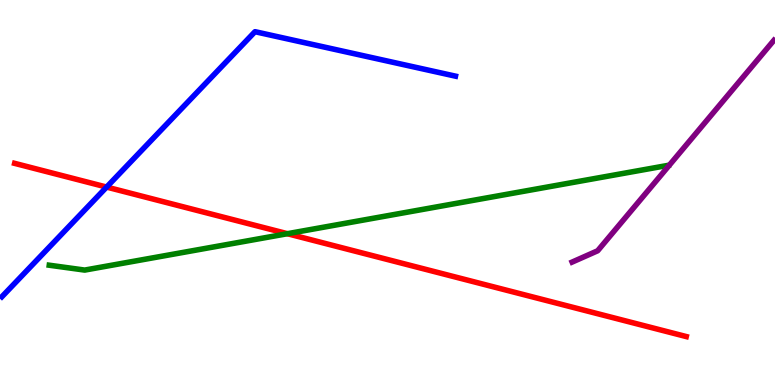[{'lines': ['blue', 'red'], 'intersections': [{'x': 1.38, 'y': 5.14}]}, {'lines': ['green', 'red'], 'intersections': [{'x': 3.71, 'y': 3.93}]}, {'lines': ['purple', 'red'], 'intersections': []}, {'lines': ['blue', 'green'], 'intersections': []}, {'lines': ['blue', 'purple'], 'intersections': []}, {'lines': ['green', 'purple'], 'intersections': []}]